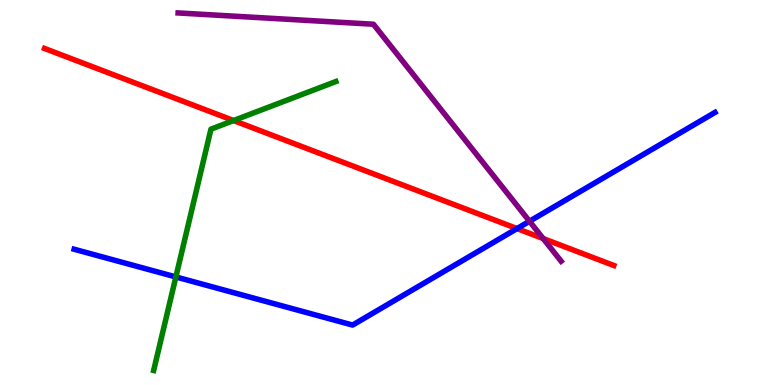[{'lines': ['blue', 'red'], 'intersections': [{'x': 6.67, 'y': 4.06}]}, {'lines': ['green', 'red'], 'intersections': [{'x': 3.01, 'y': 6.87}]}, {'lines': ['purple', 'red'], 'intersections': [{'x': 7.01, 'y': 3.8}]}, {'lines': ['blue', 'green'], 'intersections': [{'x': 2.27, 'y': 2.81}]}, {'lines': ['blue', 'purple'], 'intersections': [{'x': 6.83, 'y': 4.25}]}, {'lines': ['green', 'purple'], 'intersections': []}]